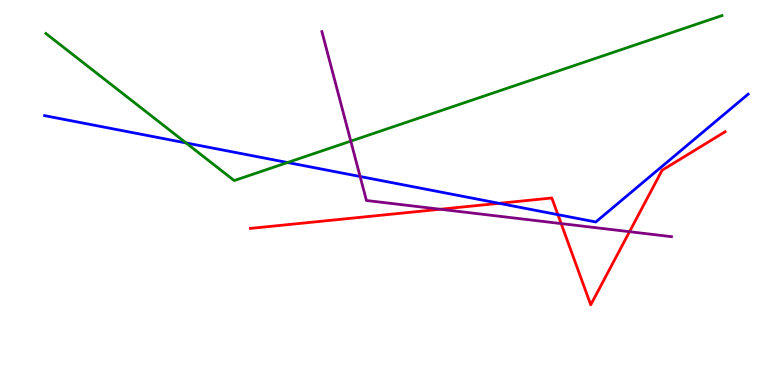[{'lines': ['blue', 'red'], 'intersections': [{'x': 6.44, 'y': 4.72}, {'x': 7.2, 'y': 4.42}]}, {'lines': ['green', 'red'], 'intersections': []}, {'lines': ['purple', 'red'], 'intersections': [{'x': 5.68, 'y': 4.56}, {'x': 7.24, 'y': 4.19}, {'x': 8.12, 'y': 3.98}]}, {'lines': ['blue', 'green'], 'intersections': [{'x': 2.4, 'y': 6.29}, {'x': 3.71, 'y': 5.78}]}, {'lines': ['blue', 'purple'], 'intersections': [{'x': 4.65, 'y': 5.42}]}, {'lines': ['green', 'purple'], 'intersections': [{'x': 4.53, 'y': 6.33}]}]